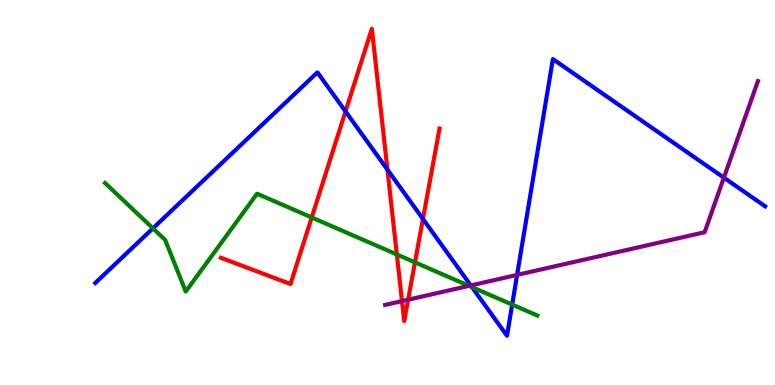[{'lines': ['blue', 'red'], 'intersections': [{'x': 4.46, 'y': 7.11}, {'x': 5.0, 'y': 5.59}, {'x': 5.46, 'y': 4.31}]}, {'lines': ['green', 'red'], 'intersections': [{'x': 4.02, 'y': 4.35}, {'x': 5.12, 'y': 3.39}, {'x': 5.35, 'y': 3.19}]}, {'lines': ['purple', 'red'], 'intersections': [{'x': 5.19, 'y': 2.18}, {'x': 5.27, 'y': 2.22}]}, {'lines': ['blue', 'green'], 'intersections': [{'x': 1.97, 'y': 4.07}, {'x': 6.09, 'y': 2.54}, {'x': 6.61, 'y': 2.09}]}, {'lines': ['blue', 'purple'], 'intersections': [{'x': 6.07, 'y': 2.59}, {'x': 6.67, 'y': 2.86}, {'x': 9.34, 'y': 5.38}]}, {'lines': ['green', 'purple'], 'intersections': [{'x': 6.05, 'y': 2.58}]}]